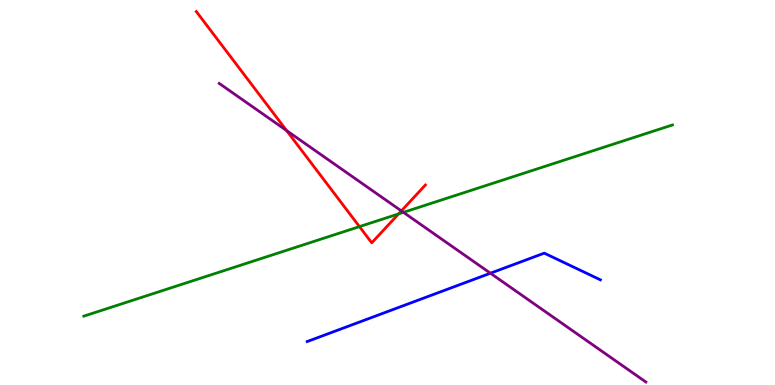[{'lines': ['blue', 'red'], 'intersections': []}, {'lines': ['green', 'red'], 'intersections': [{'x': 4.64, 'y': 4.11}, {'x': 5.14, 'y': 4.44}]}, {'lines': ['purple', 'red'], 'intersections': [{'x': 3.7, 'y': 6.61}, {'x': 5.18, 'y': 4.52}]}, {'lines': ['blue', 'green'], 'intersections': []}, {'lines': ['blue', 'purple'], 'intersections': [{'x': 6.33, 'y': 2.9}]}, {'lines': ['green', 'purple'], 'intersections': [{'x': 5.21, 'y': 4.48}]}]